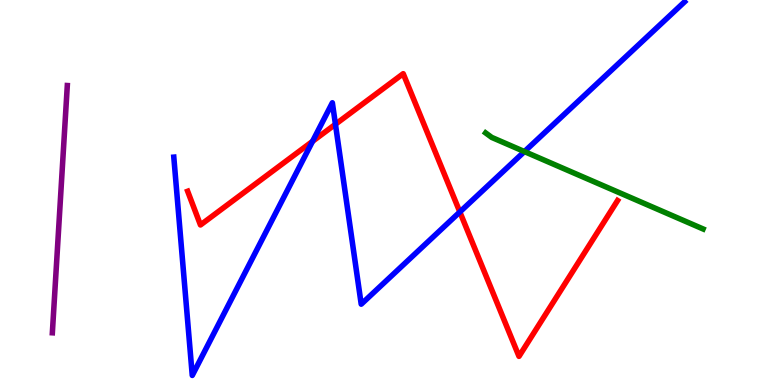[{'lines': ['blue', 'red'], 'intersections': [{'x': 4.03, 'y': 6.33}, {'x': 4.33, 'y': 6.77}, {'x': 5.93, 'y': 4.49}]}, {'lines': ['green', 'red'], 'intersections': []}, {'lines': ['purple', 'red'], 'intersections': []}, {'lines': ['blue', 'green'], 'intersections': [{'x': 6.77, 'y': 6.06}]}, {'lines': ['blue', 'purple'], 'intersections': []}, {'lines': ['green', 'purple'], 'intersections': []}]